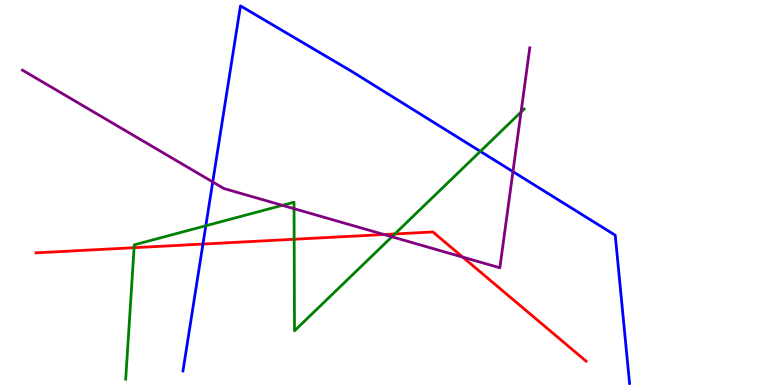[{'lines': ['blue', 'red'], 'intersections': [{'x': 2.62, 'y': 3.66}]}, {'lines': ['green', 'red'], 'intersections': [{'x': 1.73, 'y': 3.57}, {'x': 3.8, 'y': 3.79}, {'x': 5.09, 'y': 3.92}]}, {'lines': ['purple', 'red'], 'intersections': [{'x': 4.96, 'y': 3.91}, {'x': 5.97, 'y': 3.32}]}, {'lines': ['blue', 'green'], 'intersections': [{'x': 2.66, 'y': 4.14}, {'x': 6.2, 'y': 6.07}]}, {'lines': ['blue', 'purple'], 'intersections': [{'x': 2.74, 'y': 5.27}, {'x': 6.62, 'y': 5.54}]}, {'lines': ['green', 'purple'], 'intersections': [{'x': 3.64, 'y': 4.67}, {'x': 3.79, 'y': 4.58}, {'x': 5.06, 'y': 3.85}, {'x': 6.72, 'y': 7.09}]}]